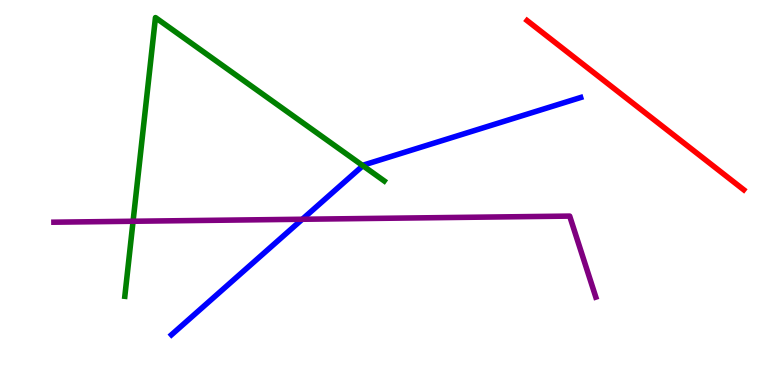[{'lines': ['blue', 'red'], 'intersections': []}, {'lines': ['green', 'red'], 'intersections': []}, {'lines': ['purple', 'red'], 'intersections': []}, {'lines': ['blue', 'green'], 'intersections': [{'x': 4.68, 'y': 5.7}]}, {'lines': ['blue', 'purple'], 'intersections': [{'x': 3.9, 'y': 4.31}]}, {'lines': ['green', 'purple'], 'intersections': [{'x': 1.72, 'y': 4.25}]}]